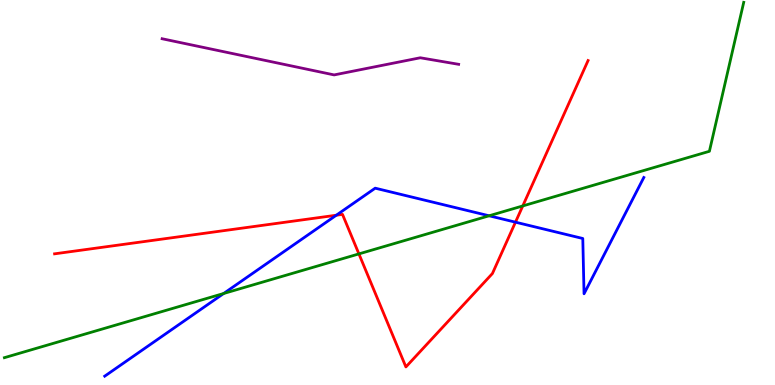[{'lines': ['blue', 'red'], 'intersections': [{'x': 4.34, 'y': 4.41}, {'x': 6.65, 'y': 4.23}]}, {'lines': ['green', 'red'], 'intersections': [{'x': 4.63, 'y': 3.41}, {'x': 6.75, 'y': 4.65}]}, {'lines': ['purple', 'red'], 'intersections': []}, {'lines': ['blue', 'green'], 'intersections': [{'x': 2.89, 'y': 2.38}, {'x': 6.31, 'y': 4.4}]}, {'lines': ['blue', 'purple'], 'intersections': []}, {'lines': ['green', 'purple'], 'intersections': []}]